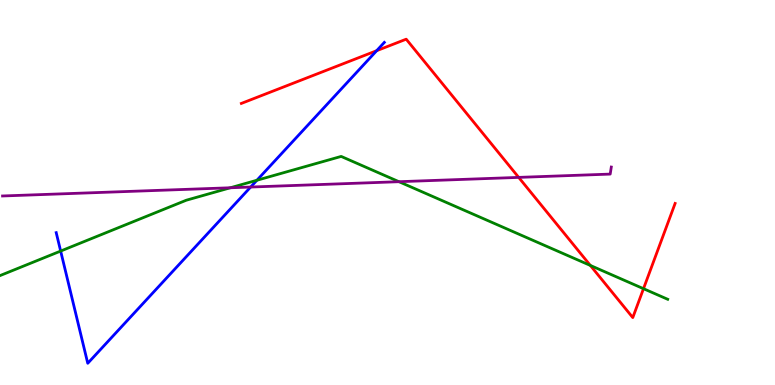[{'lines': ['blue', 'red'], 'intersections': [{'x': 4.86, 'y': 8.68}]}, {'lines': ['green', 'red'], 'intersections': [{'x': 7.62, 'y': 3.11}, {'x': 8.3, 'y': 2.5}]}, {'lines': ['purple', 'red'], 'intersections': [{'x': 6.69, 'y': 5.39}]}, {'lines': ['blue', 'green'], 'intersections': [{'x': 0.783, 'y': 3.48}, {'x': 3.32, 'y': 5.32}]}, {'lines': ['blue', 'purple'], 'intersections': [{'x': 3.23, 'y': 5.14}]}, {'lines': ['green', 'purple'], 'intersections': [{'x': 2.97, 'y': 5.12}, {'x': 5.15, 'y': 5.28}]}]